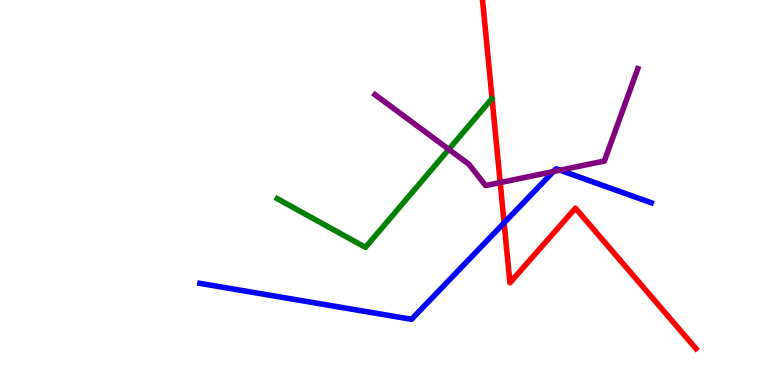[{'lines': ['blue', 'red'], 'intersections': [{'x': 6.5, 'y': 4.21}]}, {'lines': ['green', 'red'], 'intersections': []}, {'lines': ['purple', 'red'], 'intersections': [{'x': 6.45, 'y': 5.26}]}, {'lines': ['blue', 'green'], 'intersections': []}, {'lines': ['blue', 'purple'], 'intersections': [{'x': 7.14, 'y': 5.54}, {'x': 7.23, 'y': 5.58}]}, {'lines': ['green', 'purple'], 'intersections': [{'x': 5.79, 'y': 6.12}]}]